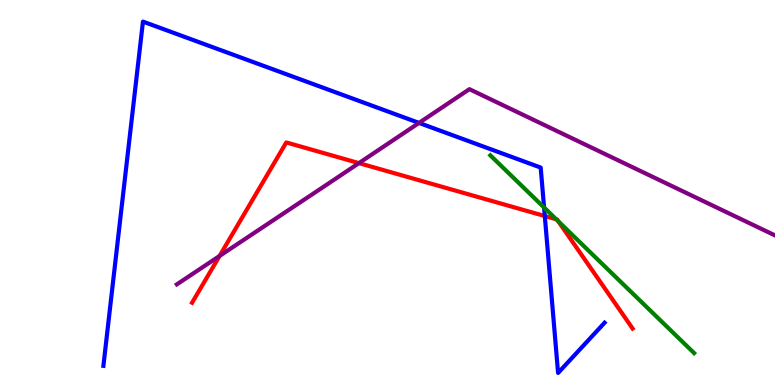[{'lines': ['blue', 'red'], 'intersections': [{'x': 7.03, 'y': 4.39}]}, {'lines': ['green', 'red'], 'intersections': [{'x': 7.18, 'y': 4.3}, {'x': 7.2, 'y': 4.25}]}, {'lines': ['purple', 'red'], 'intersections': [{'x': 2.83, 'y': 3.35}, {'x': 4.63, 'y': 5.76}]}, {'lines': ['blue', 'green'], 'intersections': [{'x': 7.02, 'y': 4.61}]}, {'lines': ['blue', 'purple'], 'intersections': [{'x': 5.41, 'y': 6.81}]}, {'lines': ['green', 'purple'], 'intersections': []}]